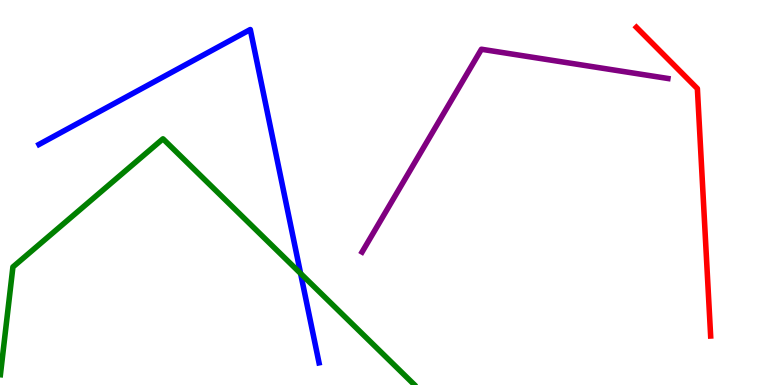[{'lines': ['blue', 'red'], 'intersections': []}, {'lines': ['green', 'red'], 'intersections': []}, {'lines': ['purple', 'red'], 'intersections': []}, {'lines': ['blue', 'green'], 'intersections': [{'x': 3.88, 'y': 2.9}]}, {'lines': ['blue', 'purple'], 'intersections': []}, {'lines': ['green', 'purple'], 'intersections': []}]